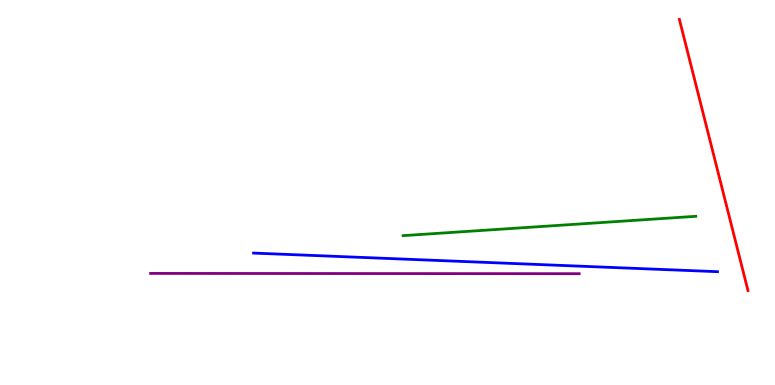[{'lines': ['blue', 'red'], 'intersections': []}, {'lines': ['green', 'red'], 'intersections': []}, {'lines': ['purple', 'red'], 'intersections': []}, {'lines': ['blue', 'green'], 'intersections': []}, {'lines': ['blue', 'purple'], 'intersections': []}, {'lines': ['green', 'purple'], 'intersections': []}]